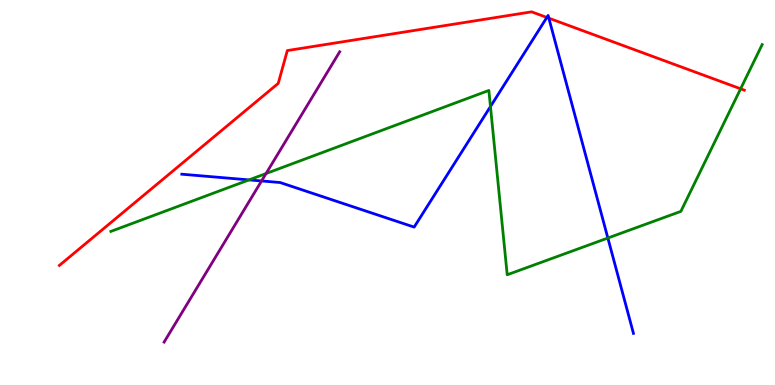[{'lines': ['blue', 'red'], 'intersections': [{'x': 7.06, 'y': 9.55}, {'x': 7.08, 'y': 9.53}]}, {'lines': ['green', 'red'], 'intersections': [{'x': 9.56, 'y': 7.69}]}, {'lines': ['purple', 'red'], 'intersections': []}, {'lines': ['blue', 'green'], 'intersections': [{'x': 3.21, 'y': 5.33}, {'x': 6.33, 'y': 7.23}, {'x': 7.84, 'y': 3.82}]}, {'lines': ['blue', 'purple'], 'intersections': [{'x': 3.38, 'y': 5.3}]}, {'lines': ['green', 'purple'], 'intersections': [{'x': 3.43, 'y': 5.49}]}]